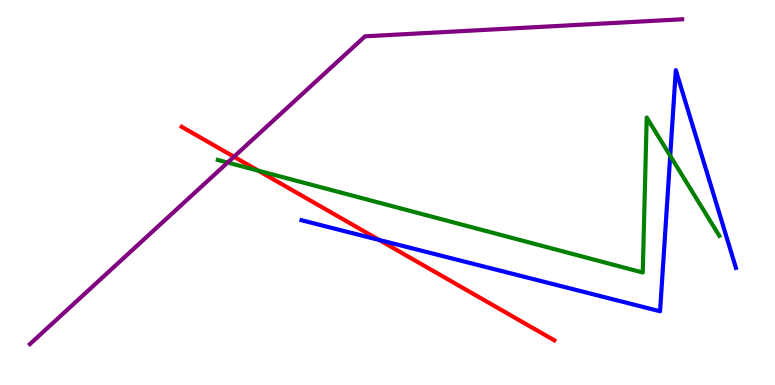[{'lines': ['blue', 'red'], 'intersections': [{'x': 4.89, 'y': 3.77}]}, {'lines': ['green', 'red'], 'intersections': [{'x': 3.33, 'y': 5.57}]}, {'lines': ['purple', 'red'], 'intersections': [{'x': 3.02, 'y': 5.93}]}, {'lines': ['blue', 'green'], 'intersections': [{'x': 8.65, 'y': 5.95}]}, {'lines': ['blue', 'purple'], 'intersections': []}, {'lines': ['green', 'purple'], 'intersections': [{'x': 2.94, 'y': 5.78}]}]